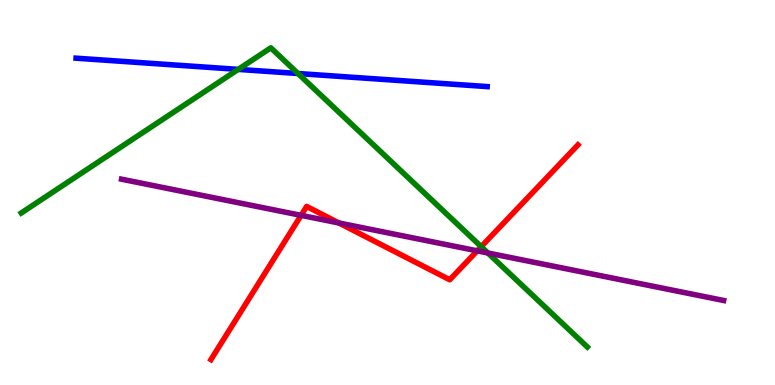[{'lines': ['blue', 'red'], 'intersections': []}, {'lines': ['green', 'red'], 'intersections': [{'x': 6.21, 'y': 3.59}]}, {'lines': ['purple', 'red'], 'intersections': [{'x': 3.88, 'y': 4.41}, {'x': 4.37, 'y': 4.21}, {'x': 6.16, 'y': 3.48}]}, {'lines': ['blue', 'green'], 'intersections': [{'x': 3.07, 'y': 8.2}, {'x': 3.84, 'y': 8.09}]}, {'lines': ['blue', 'purple'], 'intersections': []}, {'lines': ['green', 'purple'], 'intersections': [{'x': 6.3, 'y': 3.43}]}]